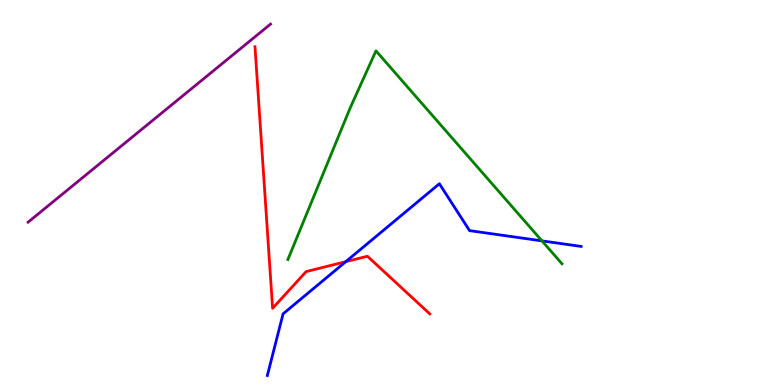[{'lines': ['blue', 'red'], 'intersections': [{'x': 4.46, 'y': 3.2}]}, {'lines': ['green', 'red'], 'intersections': []}, {'lines': ['purple', 'red'], 'intersections': []}, {'lines': ['blue', 'green'], 'intersections': [{'x': 6.99, 'y': 3.74}]}, {'lines': ['blue', 'purple'], 'intersections': []}, {'lines': ['green', 'purple'], 'intersections': []}]